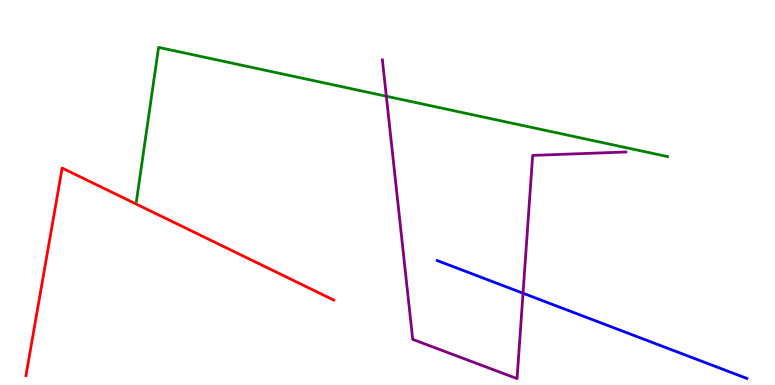[{'lines': ['blue', 'red'], 'intersections': []}, {'lines': ['green', 'red'], 'intersections': []}, {'lines': ['purple', 'red'], 'intersections': []}, {'lines': ['blue', 'green'], 'intersections': []}, {'lines': ['blue', 'purple'], 'intersections': [{'x': 6.75, 'y': 2.38}]}, {'lines': ['green', 'purple'], 'intersections': [{'x': 4.98, 'y': 7.5}]}]